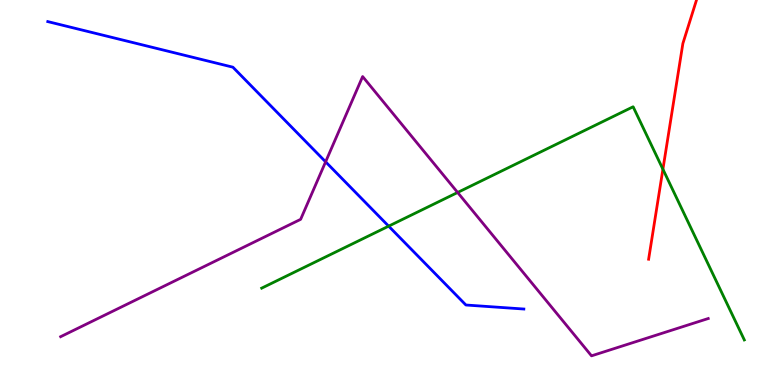[{'lines': ['blue', 'red'], 'intersections': []}, {'lines': ['green', 'red'], 'intersections': [{'x': 8.55, 'y': 5.6}]}, {'lines': ['purple', 'red'], 'intersections': []}, {'lines': ['blue', 'green'], 'intersections': [{'x': 5.01, 'y': 4.13}]}, {'lines': ['blue', 'purple'], 'intersections': [{'x': 4.2, 'y': 5.8}]}, {'lines': ['green', 'purple'], 'intersections': [{'x': 5.9, 'y': 5.0}]}]